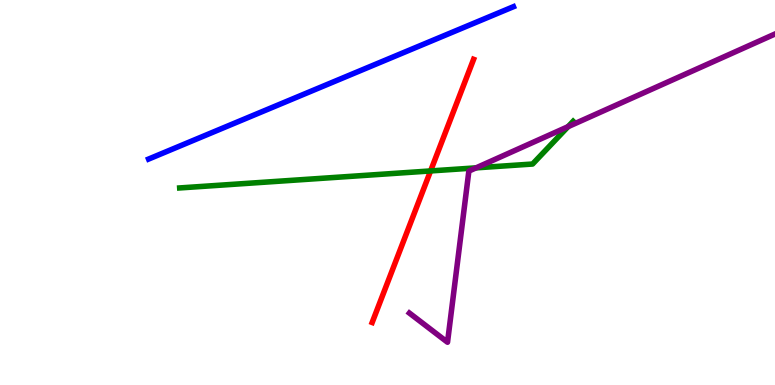[{'lines': ['blue', 'red'], 'intersections': []}, {'lines': ['green', 'red'], 'intersections': [{'x': 5.56, 'y': 5.56}]}, {'lines': ['purple', 'red'], 'intersections': []}, {'lines': ['blue', 'green'], 'intersections': []}, {'lines': ['blue', 'purple'], 'intersections': []}, {'lines': ['green', 'purple'], 'intersections': [{'x': 6.14, 'y': 5.64}, {'x': 7.33, 'y': 6.71}]}]